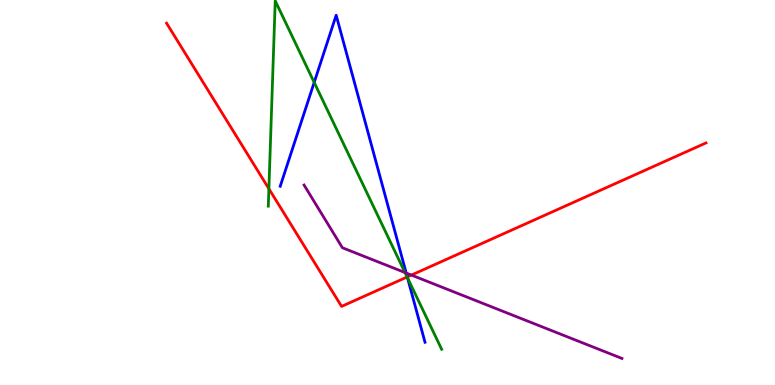[{'lines': ['blue', 'red'], 'intersections': [{'x': 5.26, 'y': 2.81}]}, {'lines': ['green', 'red'], 'intersections': [{'x': 3.47, 'y': 5.1}, {'x': 5.25, 'y': 2.81}]}, {'lines': ['purple', 'red'], 'intersections': [{'x': 5.31, 'y': 2.86}]}, {'lines': ['blue', 'green'], 'intersections': [{'x': 4.05, 'y': 7.86}, {'x': 5.26, 'y': 2.79}]}, {'lines': ['blue', 'purple'], 'intersections': [{'x': 5.24, 'y': 2.91}]}, {'lines': ['green', 'purple'], 'intersections': [{'x': 5.23, 'y': 2.92}]}]